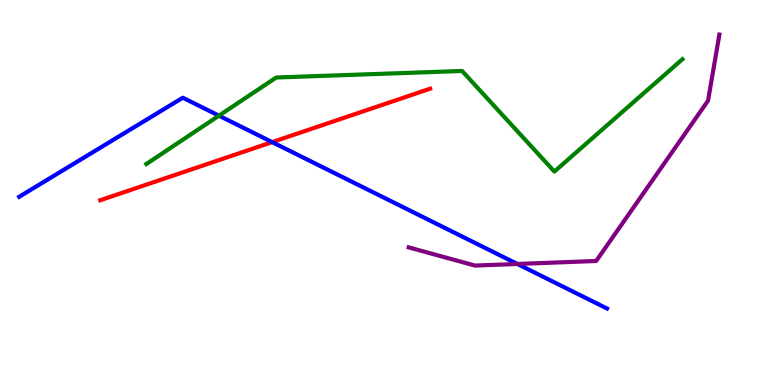[{'lines': ['blue', 'red'], 'intersections': [{'x': 3.51, 'y': 6.31}]}, {'lines': ['green', 'red'], 'intersections': []}, {'lines': ['purple', 'red'], 'intersections': []}, {'lines': ['blue', 'green'], 'intersections': [{'x': 2.83, 'y': 7.0}]}, {'lines': ['blue', 'purple'], 'intersections': [{'x': 6.68, 'y': 3.14}]}, {'lines': ['green', 'purple'], 'intersections': []}]